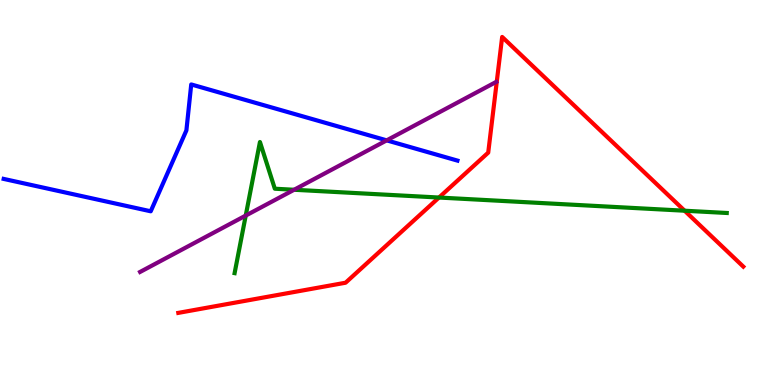[{'lines': ['blue', 'red'], 'intersections': []}, {'lines': ['green', 'red'], 'intersections': [{'x': 5.66, 'y': 4.87}, {'x': 8.83, 'y': 4.53}]}, {'lines': ['purple', 'red'], 'intersections': []}, {'lines': ['blue', 'green'], 'intersections': []}, {'lines': ['blue', 'purple'], 'intersections': [{'x': 4.99, 'y': 6.35}]}, {'lines': ['green', 'purple'], 'intersections': [{'x': 3.17, 'y': 4.4}, {'x': 3.79, 'y': 5.07}]}]